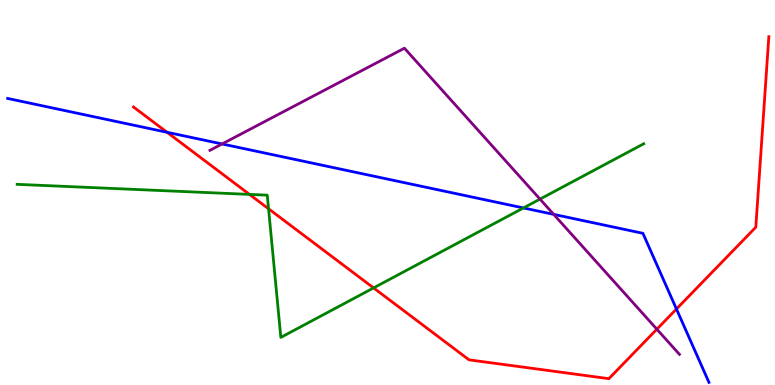[{'lines': ['blue', 'red'], 'intersections': [{'x': 2.16, 'y': 6.56}, {'x': 8.73, 'y': 1.97}]}, {'lines': ['green', 'red'], 'intersections': [{'x': 3.22, 'y': 4.95}, {'x': 3.47, 'y': 4.58}, {'x': 4.82, 'y': 2.52}]}, {'lines': ['purple', 'red'], 'intersections': [{'x': 8.48, 'y': 1.45}]}, {'lines': ['blue', 'green'], 'intersections': [{'x': 6.75, 'y': 4.6}]}, {'lines': ['blue', 'purple'], 'intersections': [{'x': 2.87, 'y': 6.26}, {'x': 7.14, 'y': 4.43}]}, {'lines': ['green', 'purple'], 'intersections': [{'x': 6.97, 'y': 4.83}]}]